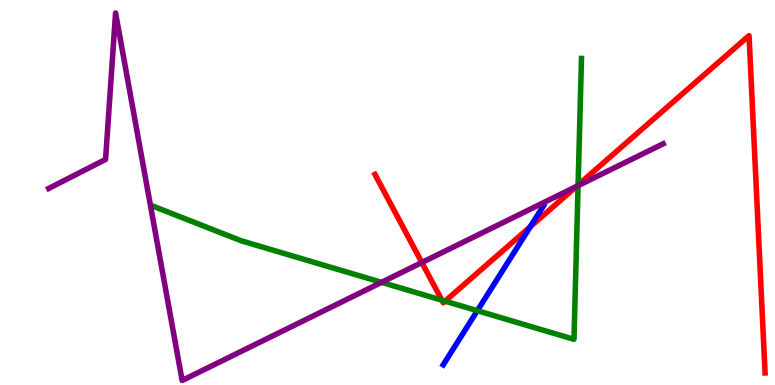[{'lines': ['blue', 'red'], 'intersections': [{'x': 6.84, 'y': 4.11}]}, {'lines': ['green', 'red'], 'intersections': [{'x': 5.7, 'y': 2.2}, {'x': 5.74, 'y': 2.18}, {'x': 7.46, 'y': 5.2}]}, {'lines': ['purple', 'red'], 'intersections': [{'x': 5.44, 'y': 3.18}, {'x': 7.44, 'y': 5.16}]}, {'lines': ['blue', 'green'], 'intersections': [{'x': 6.16, 'y': 1.93}]}, {'lines': ['blue', 'purple'], 'intersections': []}, {'lines': ['green', 'purple'], 'intersections': [{'x': 4.92, 'y': 2.67}, {'x': 7.46, 'y': 5.18}]}]